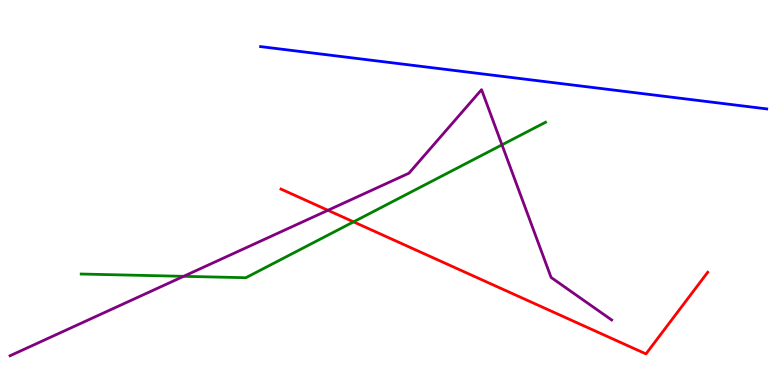[{'lines': ['blue', 'red'], 'intersections': []}, {'lines': ['green', 'red'], 'intersections': [{'x': 4.56, 'y': 4.24}]}, {'lines': ['purple', 'red'], 'intersections': [{'x': 4.23, 'y': 4.54}]}, {'lines': ['blue', 'green'], 'intersections': []}, {'lines': ['blue', 'purple'], 'intersections': []}, {'lines': ['green', 'purple'], 'intersections': [{'x': 2.37, 'y': 2.82}, {'x': 6.48, 'y': 6.24}]}]